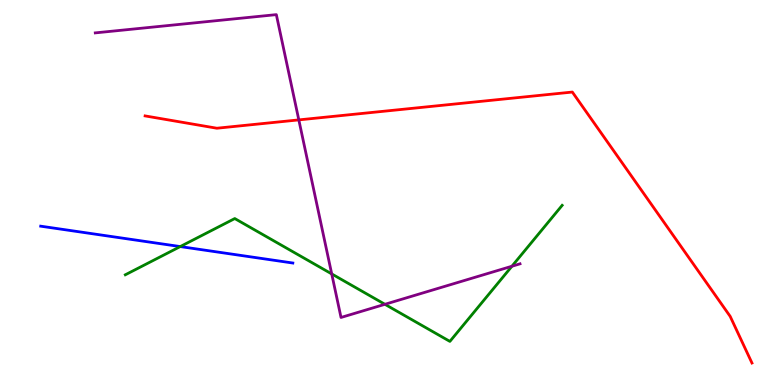[{'lines': ['blue', 'red'], 'intersections': []}, {'lines': ['green', 'red'], 'intersections': []}, {'lines': ['purple', 'red'], 'intersections': [{'x': 3.86, 'y': 6.89}]}, {'lines': ['blue', 'green'], 'intersections': [{'x': 2.33, 'y': 3.6}]}, {'lines': ['blue', 'purple'], 'intersections': []}, {'lines': ['green', 'purple'], 'intersections': [{'x': 4.28, 'y': 2.89}, {'x': 4.97, 'y': 2.1}, {'x': 6.61, 'y': 3.08}]}]